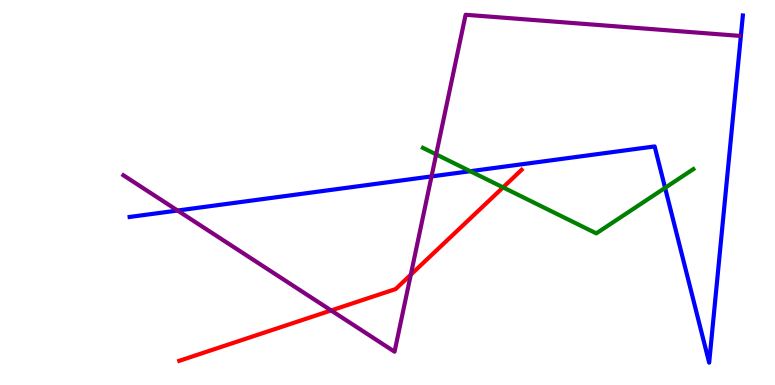[{'lines': ['blue', 'red'], 'intersections': []}, {'lines': ['green', 'red'], 'intersections': [{'x': 6.49, 'y': 5.13}]}, {'lines': ['purple', 'red'], 'intersections': [{'x': 4.27, 'y': 1.94}, {'x': 5.3, 'y': 2.86}]}, {'lines': ['blue', 'green'], 'intersections': [{'x': 6.07, 'y': 5.55}, {'x': 8.58, 'y': 5.12}]}, {'lines': ['blue', 'purple'], 'intersections': [{'x': 2.29, 'y': 4.53}, {'x': 5.57, 'y': 5.42}]}, {'lines': ['green', 'purple'], 'intersections': [{'x': 5.63, 'y': 5.99}]}]